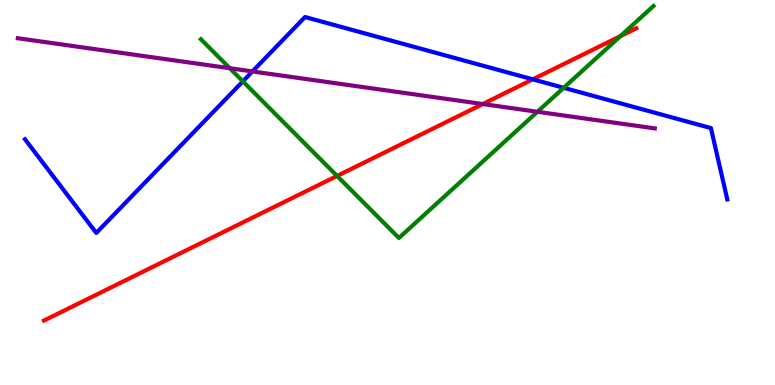[{'lines': ['blue', 'red'], 'intersections': [{'x': 6.88, 'y': 7.94}]}, {'lines': ['green', 'red'], 'intersections': [{'x': 4.35, 'y': 5.43}, {'x': 8.01, 'y': 9.06}]}, {'lines': ['purple', 'red'], 'intersections': [{'x': 6.23, 'y': 7.3}]}, {'lines': ['blue', 'green'], 'intersections': [{'x': 3.13, 'y': 7.89}, {'x': 7.27, 'y': 7.72}]}, {'lines': ['blue', 'purple'], 'intersections': [{'x': 3.26, 'y': 8.14}]}, {'lines': ['green', 'purple'], 'intersections': [{'x': 2.97, 'y': 8.23}, {'x': 6.93, 'y': 7.1}]}]